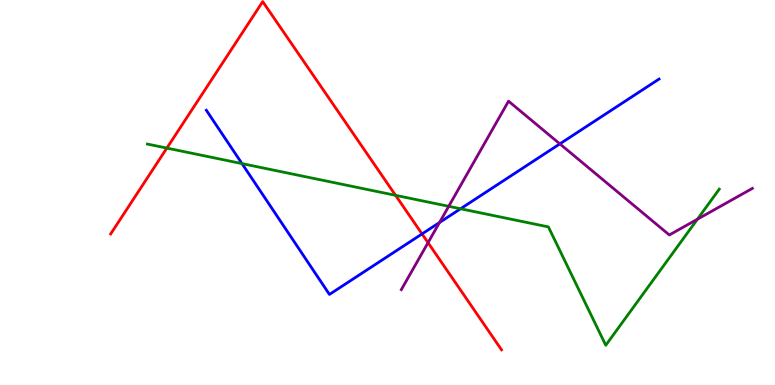[{'lines': ['blue', 'red'], 'intersections': [{'x': 5.45, 'y': 3.92}]}, {'lines': ['green', 'red'], 'intersections': [{'x': 2.15, 'y': 6.15}, {'x': 5.1, 'y': 4.93}]}, {'lines': ['purple', 'red'], 'intersections': [{'x': 5.52, 'y': 3.7}]}, {'lines': ['blue', 'green'], 'intersections': [{'x': 3.12, 'y': 5.75}, {'x': 5.94, 'y': 4.58}]}, {'lines': ['blue', 'purple'], 'intersections': [{'x': 5.67, 'y': 4.22}, {'x': 7.22, 'y': 6.26}]}, {'lines': ['green', 'purple'], 'intersections': [{'x': 5.79, 'y': 4.64}, {'x': 9.0, 'y': 4.31}]}]